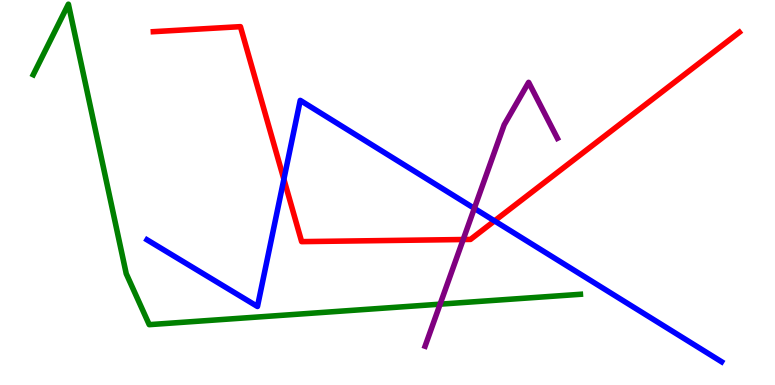[{'lines': ['blue', 'red'], 'intersections': [{'x': 3.66, 'y': 5.34}, {'x': 6.38, 'y': 4.26}]}, {'lines': ['green', 'red'], 'intersections': []}, {'lines': ['purple', 'red'], 'intersections': [{'x': 5.98, 'y': 3.78}]}, {'lines': ['blue', 'green'], 'intersections': []}, {'lines': ['blue', 'purple'], 'intersections': [{'x': 6.12, 'y': 4.59}]}, {'lines': ['green', 'purple'], 'intersections': [{'x': 5.68, 'y': 2.1}]}]